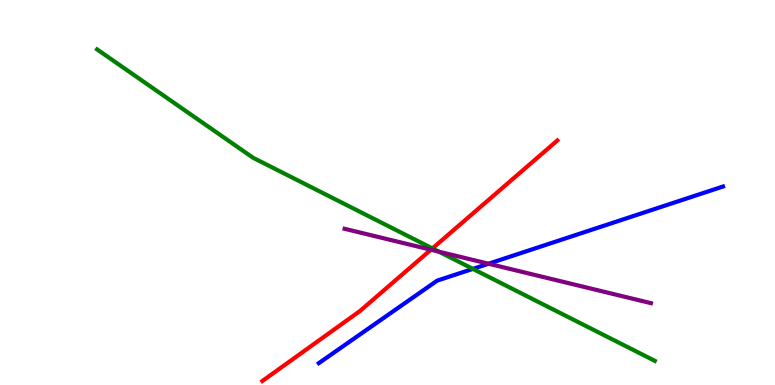[{'lines': ['blue', 'red'], 'intersections': []}, {'lines': ['green', 'red'], 'intersections': [{'x': 5.58, 'y': 3.55}]}, {'lines': ['purple', 'red'], 'intersections': [{'x': 5.56, 'y': 3.51}]}, {'lines': ['blue', 'green'], 'intersections': [{'x': 6.1, 'y': 3.02}]}, {'lines': ['blue', 'purple'], 'intersections': [{'x': 6.3, 'y': 3.15}]}, {'lines': ['green', 'purple'], 'intersections': [{'x': 5.66, 'y': 3.46}]}]